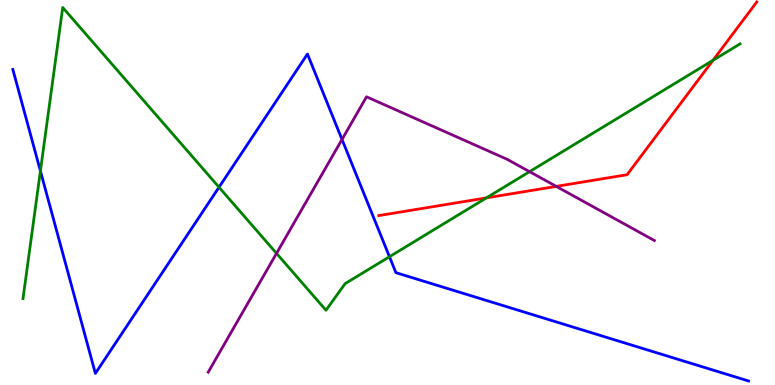[{'lines': ['blue', 'red'], 'intersections': []}, {'lines': ['green', 'red'], 'intersections': [{'x': 6.28, 'y': 4.86}, {'x': 9.2, 'y': 8.43}]}, {'lines': ['purple', 'red'], 'intersections': [{'x': 7.18, 'y': 5.16}]}, {'lines': ['blue', 'green'], 'intersections': [{'x': 0.521, 'y': 5.56}, {'x': 2.83, 'y': 5.14}, {'x': 5.03, 'y': 3.33}]}, {'lines': ['blue', 'purple'], 'intersections': [{'x': 4.41, 'y': 6.38}]}, {'lines': ['green', 'purple'], 'intersections': [{'x': 3.57, 'y': 3.42}, {'x': 6.83, 'y': 5.54}]}]